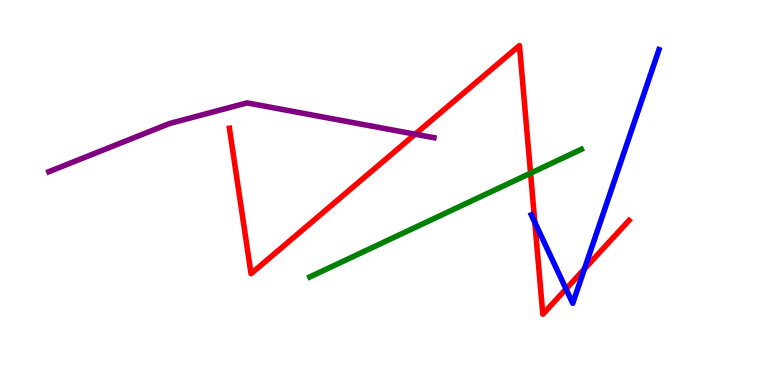[{'lines': ['blue', 'red'], 'intersections': [{'x': 6.9, 'y': 4.22}, {'x': 7.3, 'y': 2.49}, {'x': 7.54, 'y': 3.01}]}, {'lines': ['green', 'red'], 'intersections': [{'x': 6.85, 'y': 5.5}]}, {'lines': ['purple', 'red'], 'intersections': [{'x': 5.36, 'y': 6.51}]}, {'lines': ['blue', 'green'], 'intersections': []}, {'lines': ['blue', 'purple'], 'intersections': []}, {'lines': ['green', 'purple'], 'intersections': []}]